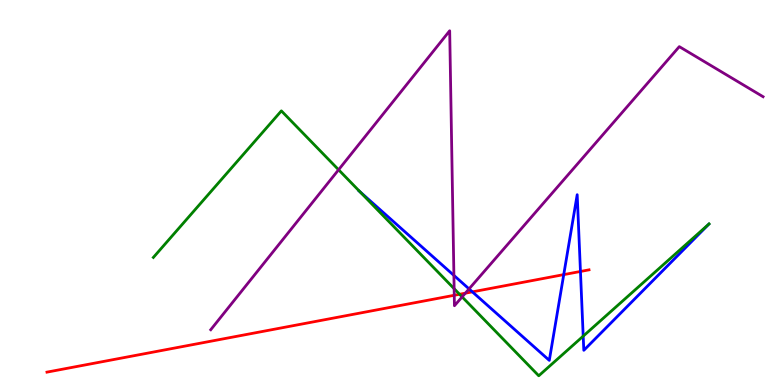[{'lines': ['blue', 'red'], 'intersections': [{'x': 6.1, 'y': 2.42}, {'x': 7.27, 'y': 2.87}, {'x': 7.49, 'y': 2.95}]}, {'lines': ['green', 'red'], 'intersections': [{'x': 5.93, 'y': 2.36}]}, {'lines': ['purple', 'red'], 'intersections': [{'x': 5.86, 'y': 2.33}, {'x': 6.0, 'y': 2.38}]}, {'lines': ['blue', 'green'], 'intersections': [{'x': 4.64, 'y': 5.02}, {'x': 7.53, 'y': 1.27}]}, {'lines': ['blue', 'purple'], 'intersections': [{'x': 5.86, 'y': 2.85}, {'x': 6.05, 'y': 2.5}]}, {'lines': ['green', 'purple'], 'intersections': [{'x': 4.37, 'y': 5.59}, {'x': 5.86, 'y': 2.5}, {'x': 5.96, 'y': 2.29}]}]